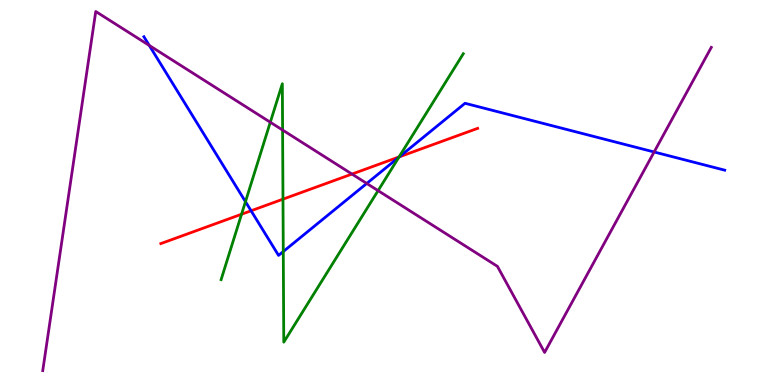[{'lines': ['blue', 'red'], 'intersections': [{'x': 3.24, 'y': 4.53}, {'x': 5.15, 'y': 5.93}]}, {'lines': ['green', 'red'], 'intersections': [{'x': 3.12, 'y': 4.44}, {'x': 3.65, 'y': 4.83}, {'x': 5.15, 'y': 5.92}]}, {'lines': ['purple', 'red'], 'intersections': [{'x': 4.54, 'y': 5.48}]}, {'lines': ['blue', 'green'], 'intersections': [{'x': 3.17, 'y': 4.76}, {'x': 3.66, 'y': 3.47}, {'x': 5.15, 'y': 5.92}]}, {'lines': ['blue', 'purple'], 'intersections': [{'x': 1.93, 'y': 8.82}, {'x': 4.73, 'y': 5.24}, {'x': 8.44, 'y': 6.05}]}, {'lines': ['green', 'purple'], 'intersections': [{'x': 3.49, 'y': 6.82}, {'x': 3.65, 'y': 6.62}, {'x': 4.88, 'y': 5.05}]}]